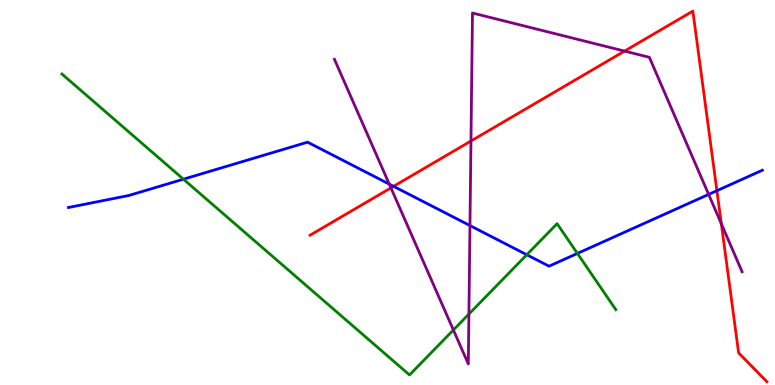[{'lines': ['blue', 'red'], 'intersections': [{'x': 5.08, 'y': 5.16}, {'x': 9.25, 'y': 5.05}]}, {'lines': ['green', 'red'], 'intersections': []}, {'lines': ['purple', 'red'], 'intersections': [{'x': 5.04, 'y': 5.12}, {'x': 6.08, 'y': 6.34}, {'x': 8.06, 'y': 8.67}, {'x': 9.31, 'y': 4.19}]}, {'lines': ['blue', 'green'], 'intersections': [{'x': 2.37, 'y': 5.35}, {'x': 6.8, 'y': 3.38}, {'x': 7.45, 'y': 3.42}]}, {'lines': ['blue', 'purple'], 'intersections': [{'x': 5.02, 'y': 5.22}, {'x': 6.06, 'y': 4.14}, {'x': 9.14, 'y': 4.95}]}, {'lines': ['green', 'purple'], 'intersections': [{'x': 5.85, 'y': 1.43}, {'x': 6.05, 'y': 1.84}]}]